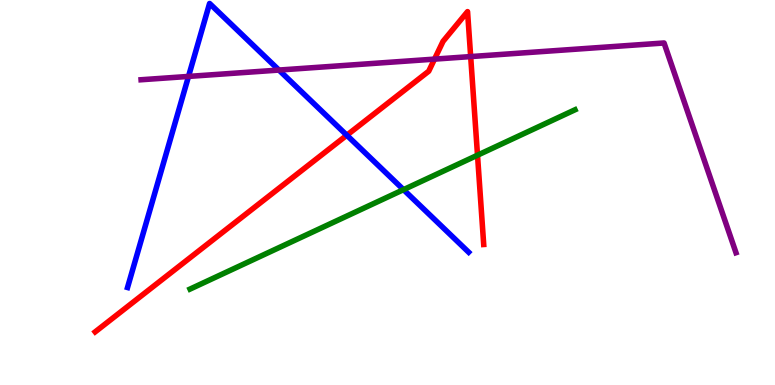[{'lines': ['blue', 'red'], 'intersections': [{'x': 4.48, 'y': 6.49}]}, {'lines': ['green', 'red'], 'intersections': [{'x': 6.16, 'y': 5.97}]}, {'lines': ['purple', 'red'], 'intersections': [{'x': 5.61, 'y': 8.46}, {'x': 6.07, 'y': 8.53}]}, {'lines': ['blue', 'green'], 'intersections': [{'x': 5.21, 'y': 5.07}]}, {'lines': ['blue', 'purple'], 'intersections': [{'x': 2.43, 'y': 8.02}, {'x': 3.6, 'y': 8.18}]}, {'lines': ['green', 'purple'], 'intersections': []}]